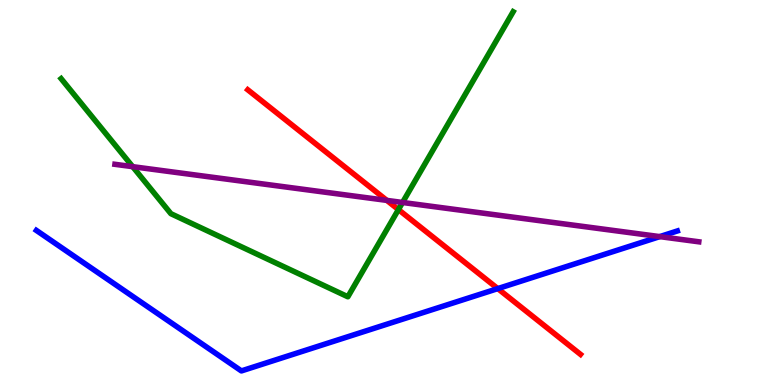[{'lines': ['blue', 'red'], 'intersections': [{'x': 6.42, 'y': 2.5}]}, {'lines': ['green', 'red'], 'intersections': [{'x': 5.14, 'y': 4.56}]}, {'lines': ['purple', 'red'], 'intersections': [{'x': 4.99, 'y': 4.79}]}, {'lines': ['blue', 'green'], 'intersections': []}, {'lines': ['blue', 'purple'], 'intersections': [{'x': 8.51, 'y': 3.85}]}, {'lines': ['green', 'purple'], 'intersections': [{'x': 1.71, 'y': 5.67}, {'x': 5.19, 'y': 4.74}]}]